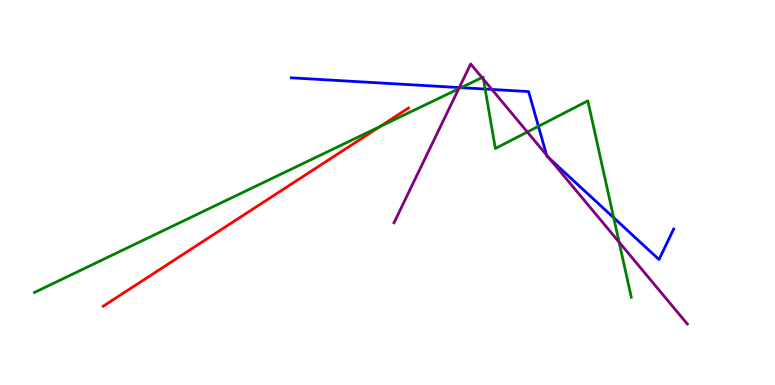[{'lines': ['blue', 'red'], 'intersections': []}, {'lines': ['green', 'red'], 'intersections': [{'x': 4.9, 'y': 6.71}]}, {'lines': ['purple', 'red'], 'intersections': []}, {'lines': ['blue', 'green'], 'intersections': [{'x': 5.95, 'y': 7.72}, {'x': 6.26, 'y': 7.69}, {'x': 6.95, 'y': 6.72}, {'x': 7.92, 'y': 4.35}]}, {'lines': ['blue', 'purple'], 'intersections': [{'x': 5.93, 'y': 7.73}, {'x': 6.35, 'y': 7.68}, {'x': 7.05, 'y': 5.97}, {'x': 7.09, 'y': 5.89}]}, {'lines': ['green', 'purple'], 'intersections': [{'x': 5.92, 'y': 7.69}, {'x': 6.22, 'y': 7.98}, {'x': 6.24, 'y': 7.94}, {'x': 6.8, 'y': 6.57}, {'x': 7.99, 'y': 3.71}]}]